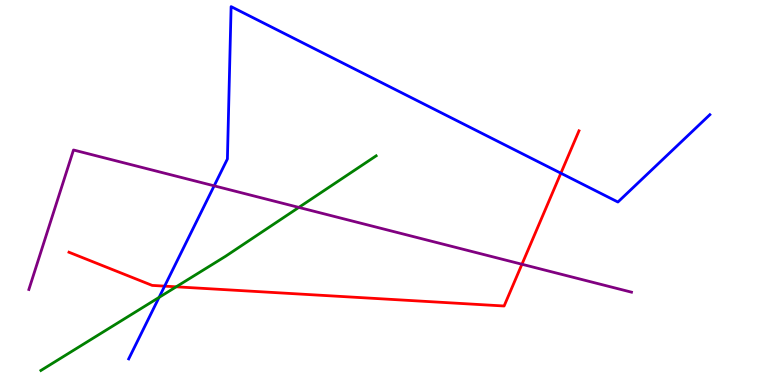[{'lines': ['blue', 'red'], 'intersections': [{'x': 2.12, 'y': 2.57}, {'x': 7.24, 'y': 5.5}]}, {'lines': ['green', 'red'], 'intersections': [{'x': 2.27, 'y': 2.55}]}, {'lines': ['purple', 'red'], 'intersections': [{'x': 6.73, 'y': 3.14}]}, {'lines': ['blue', 'green'], 'intersections': [{'x': 2.05, 'y': 2.28}]}, {'lines': ['blue', 'purple'], 'intersections': [{'x': 2.76, 'y': 5.17}]}, {'lines': ['green', 'purple'], 'intersections': [{'x': 3.86, 'y': 4.61}]}]